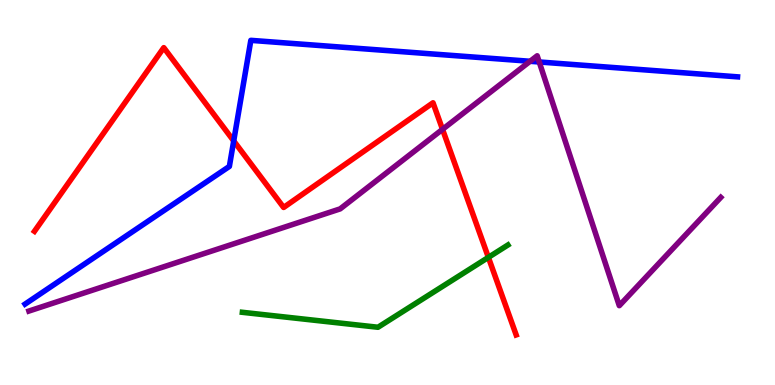[{'lines': ['blue', 'red'], 'intersections': [{'x': 3.02, 'y': 6.34}]}, {'lines': ['green', 'red'], 'intersections': [{'x': 6.3, 'y': 3.32}]}, {'lines': ['purple', 'red'], 'intersections': [{'x': 5.71, 'y': 6.64}]}, {'lines': ['blue', 'green'], 'intersections': []}, {'lines': ['blue', 'purple'], 'intersections': [{'x': 6.84, 'y': 8.41}, {'x': 6.96, 'y': 8.39}]}, {'lines': ['green', 'purple'], 'intersections': []}]